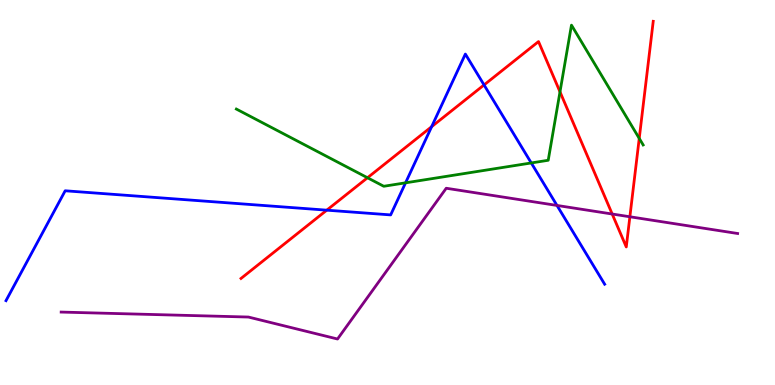[{'lines': ['blue', 'red'], 'intersections': [{'x': 4.22, 'y': 4.54}, {'x': 5.57, 'y': 6.71}, {'x': 6.25, 'y': 7.79}]}, {'lines': ['green', 'red'], 'intersections': [{'x': 4.74, 'y': 5.38}, {'x': 7.23, 'y': 7.61}, {'x': 8.25, 'y': 6.41}]}, {'lines': ['purple', 'red'], 'intersections': [{'x': 7.9, 'y': 4.44}, {'x': 8.13, 'y': 4.37}]}, {'lines': ['blue', 'green'], 'intersections': [{'x': 5.23, 'y': 5.25}, {'x': 6.86, 'y': 5.77}]}, {'lines': ['blue', 'purple'], 'intersections': [{'x': 7.19, 'y': 4.66}]}, {'lines': ['green', 'purple'], 'intersections': []}]